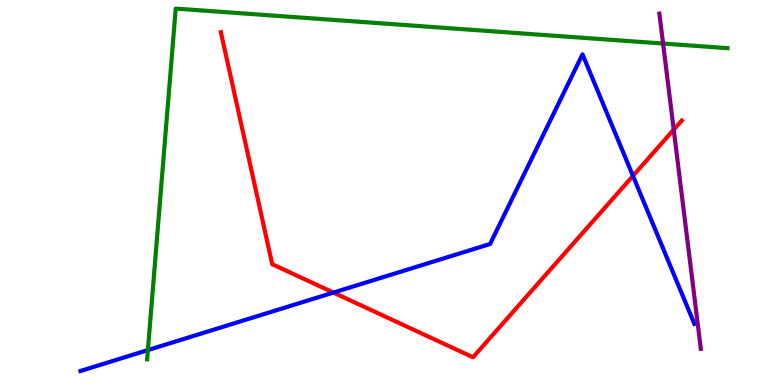[{'lines': ['blue', 'red'], 'intersections': [{'x': 4.3, 'y': 2.4}, {'x': 8.17, 'y': 5.43}]}, {'lines': ['green', 'red'], 'intersections': []}, {'lines': ['purple', 'red'], 'intersections': [{'x': 8.69, 'y': 6.63}]}, {'lines': ['blue', 'green'], 'intersections': [{'x': 1.91, 'y': 0.907}]}, {'lines': ['blue', 'purple'], 'intersections': []}, {'lines': ['green', 'purple'], 'intersections': [{'x': 8.56, 'y': 8.87}]}]